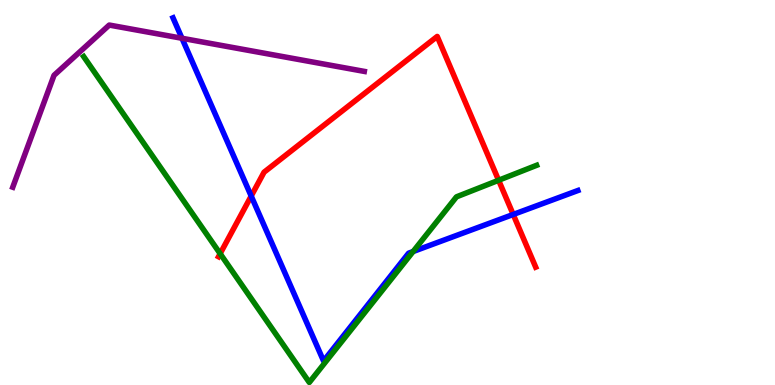[{'lines': ['blue', 'red'], 'intersections': [{'x': 3.24, 'y': 4.91}, {'x': 6.62, 'y': 4.43}]}, {'lines': ['green', 'red'], 'intersections': [{'x': 2.84, 'y': 3.41}, {'x': 6.43, 'y': 5.32}]}, {'lines': ['purple', 'red'], 'intersections': []}, {'lines': ['blue', 'green'], 'intersections': [{'x': 5.33, 'y': 3.47}]}, {'lines': ['blue', 'purple'], 'intersections': [{'x': 2.35, 'y': 9.01}]}, {'lines': ['green', 'purple'], 'intersections': []}]